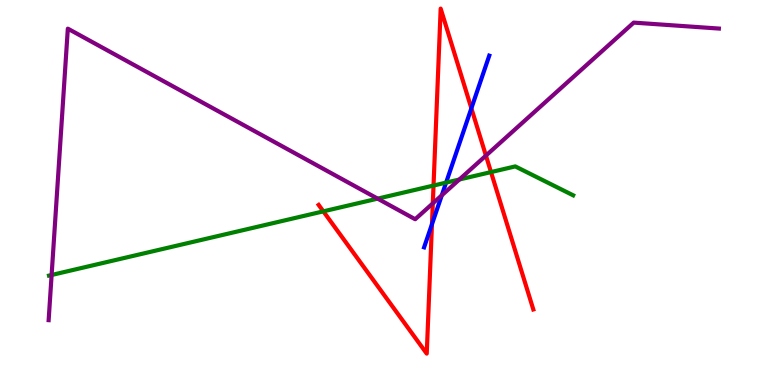[{'lines': ['blue', 'red'], 'intersections': [{'x': 5.57, 'y': 4.18}, {'x': 6.08, 'y': 7.19}]}, {'lines': ['green', 'red'], 'intersections': [{'x': 4.17, 'y': 4.51}, {'x': 5.59, 'y': 5.18}, {'x': 6.34, 'y': 5.53}]}, {'lines': ['purple', 'red'], 'intersections': [{'x': 5.58, 'y': 4.72}, {'x': 6.27, 'y': 5.96}]}, {'lines': ['blue', 'green'], 'intersections': [{'x': 5.76, 'y': 5.26}]}, {'lines': ['blue', 'purple'], 'intersections': [{'x': 5.7, 'y': 4.93}]}, {'lines': ['green', 'purple'], 'intersections': [{'x': 0.666, 'y': 2.86}, {'x': 4.87, 'y': 4.84}, {'x': 5.93, 'y': 5.34}]}]